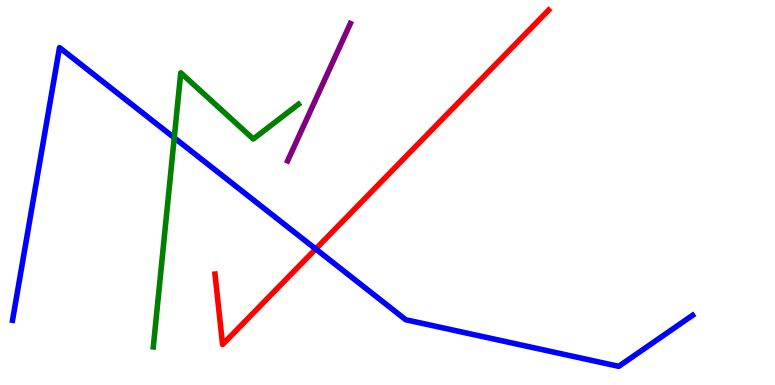[{'lines': ['blue', 'red'], 'intersections': [{'x': 4.07, 'y': 3.53}]}, {'lines': ['green', 'red'], 'intersections': []}, {'lines': ['purple', 'red'], 'intersections': []}, {'lines': ['blue', 'green'], 'intersections': [{'x': 2.25, 'y': 6.42}]}, {'lines': ['blue', 'purple'], 'intersections': []}, {'lines': ['green', 'purple'], 'intersections': []}]